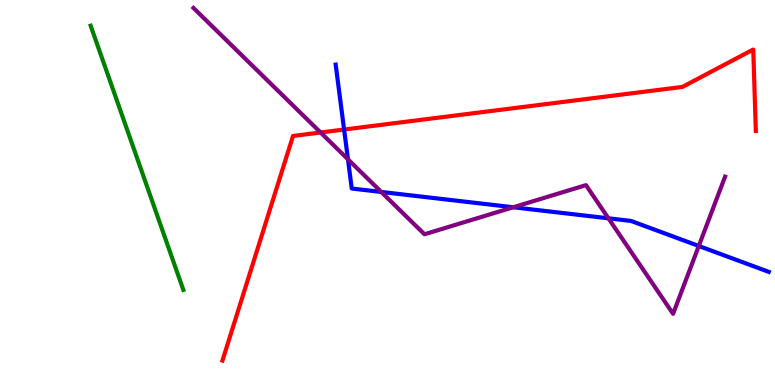[{'lines': ['blue', 'red'], 'intersections': [{'x': 4.44, 'y': 6.64}]}, {'lines': ['green', 'red'], 'intersections': []}, {'lines': ['purple', 'red'], 'intersections': [{'x': 4.14, 'y': 6.56}]}, {'lines': ['blue', 'green'], 'intersections': []}, {'lines': ['blue', 'purple'], 'intersections': [{'x': 4.49, 'y': 5.86}, {'x': 4.92, 'y': 5.01}, {'x': 6.62, 'y': 4.62}, {'x': 7.85, 'y': 4.33}, {'x': 9.02, 'y': 3.61}]}, {'lines': ['green', 'purple'], 'intersections': []}]